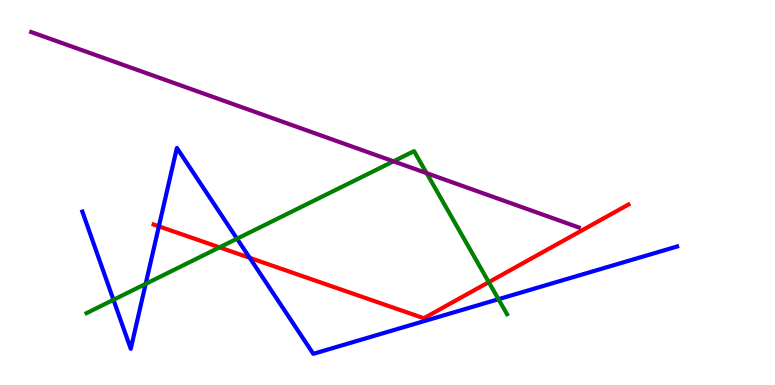[{'lines': ['blue', 'red'], 'intersections': [{'x': 2.05, 'y': 4.12}, {'x': 3.22, 'y': 3.3}]}, {'lines': ['green', 'red'], 'intersections': [{'x': 2.83, 'y': 3.57}, {'x': 6.31, 'y': 2.67}]}, {'lines': ['purple', 'red'], 'intersections': []}, {'lines': ['blue', 'green'], 'intersections': [{'x': 1.46, 'y': 2.21}, {'x': 1.88, 'y': 2.63}, {'x': 3.06, 'y': 3.8}, {'x': 6.43, 'y': 2.23}]}, {'lines': ['blue', 'purple'], 'intersections': []}, {'lines': ['green', 'purple'], 'intersections': [{'x': 5.08, 'y': 5.81}, {'x': 5.5, 'y': 5.5}]}]